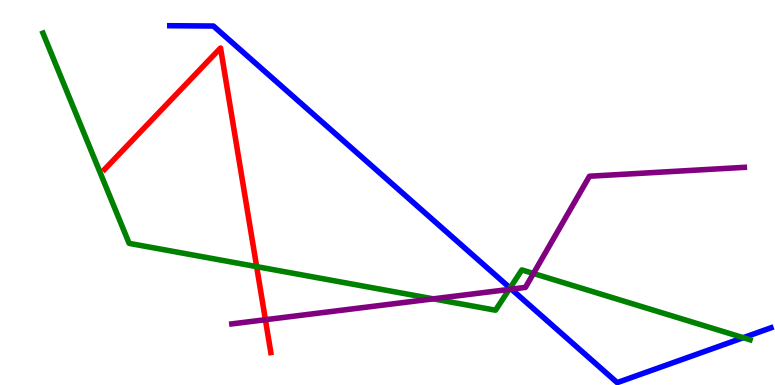[{'lines': ['blue', 'red'], 'intersections': []}, {'lines': ['green', 'red'], 'intersections': [{'x': 3.31, 'y': 3.07}]}, {'lines': ['purple', 'red'], 'intersections': [{'x': 3.42, 'y': 1.7}]}, {'lines': ['blue', 'green'], 'intersections': [{'x': 6.58, 'y': 2.52}, {'x': 9.59, 'y': 1.23}]}, {'lines': ['blue', 'purple'], 'intersections': [{'x': 6.6, 'y': 2.49}]}, {'lines': ['green', 'purple'], 'intersections': [{'x': 5.59, 'y': 2.24}, {'x': 6.57, 'y': 2.48}, {'x': 6.88, 'y': 2.9}]}]